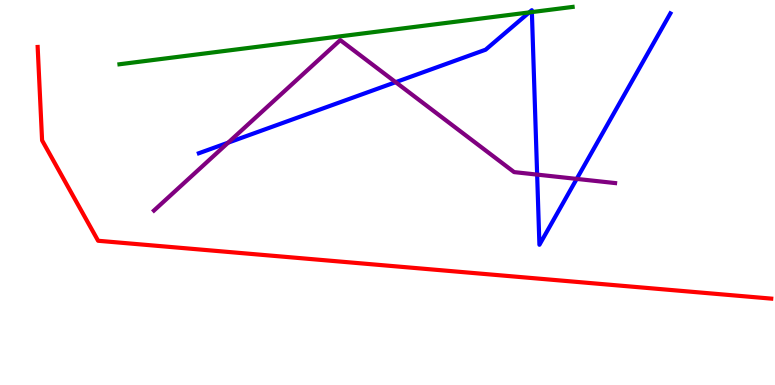[{'lines': ['blue', 'red'], 'intersections': []}, {'lines': ['green', 'red'], 'intersections': []}, {'lines': ['purple', 'red'], 'intersections': []}, {'lines': ['blue', 'green'], 'intersections': [{'x': 6.83, 'y': 9.68}, {'x': 6.86, 'y': 9.69}]}, {'lines': ['blue', 'purple'], 'intersections': [{'x': 2.94, 'y': 6.29}, {'x': 5.11, 'y': 7.87}, {'x': 6.93, 'y': 5.46}, {'x': 7.44, 'y': 5.35}]}, {'lines': ['green', 'purple'], 'intersections': []}]